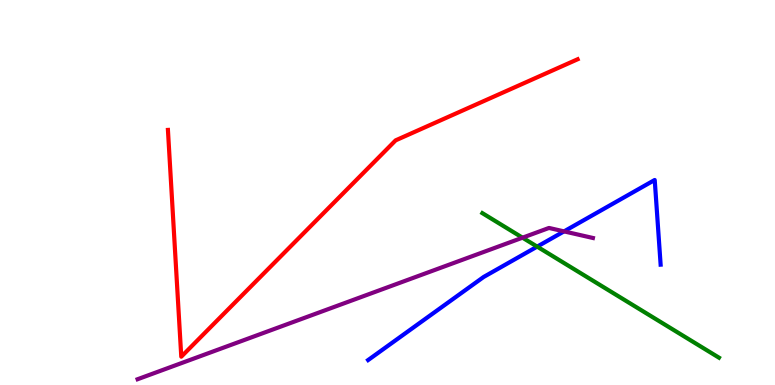[{'lines': ['blue', 'red'], 'intersections': []}, {'lines': ['green', 'red'], 'intersections': []}, {'lines': ['purple', 'red'], 'intersections': []}, {'lines': ['blue', 'green'], 'intersections': [{'x': 6.93, 'y': 3.59}]}, {'lines': ['blue', 'purple'], 'intersections': [{'x': 7.28, 'y': 3.99}]}, {'lines': ['green', 'purple'], 'intersections': [{'x': 6.74, 'y': 3.83}]}]